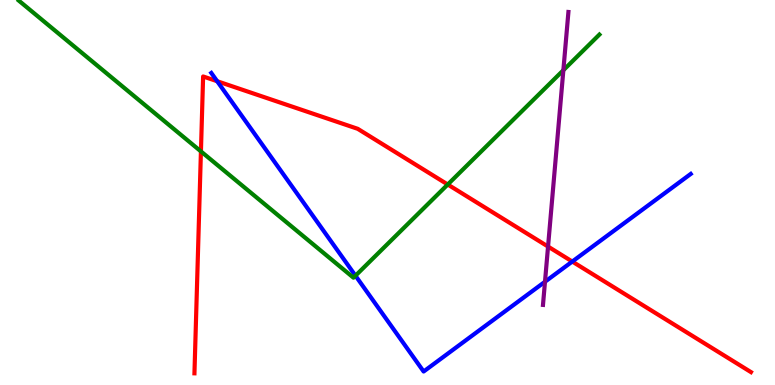[{'lines': ['blue', 'red'], 'intersections': [{'x': 2.8, 'y': 7.89}, {'x': 7.38, 'y': 3.21}]}, {'lines': ['green', 'red'], 'intersections': [{'x': 2.59, 'y': 6.07}, {'x': 5.78, 'y': 5.21}]}, {'lines': ['purple', 'red'], 'intersections': [{'x': 7.07, 'y': 3.6}]}, {'lines': ['blue', 'green'], 'intersections': [{'x': 4.59, 'y': 2.84}]}, {'lines': ['blue', 'purple'], 'intersections': [{'x': 7.03, 'y': 2.68}]}, {'lines': ['green', 'purple'], 'intersections': [{'x': 7.27, 'y': 8.18}]}]